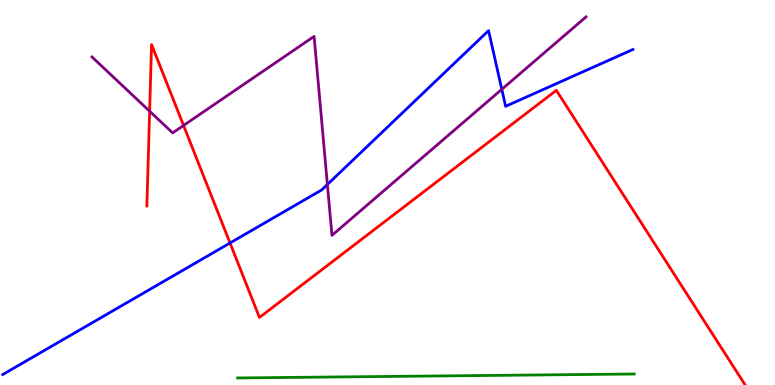[{'lines': ['blue', 'red'], 'intersections': [{'x': 2.97, 'y': 3.69}]}, {'lines': ['green', 'red'], 'intersections': []}, {'lines': ['purple', 'red'], 'intersections': [{'x': 1.93, 'y': 7.11}, {'x': 2.37, 'y': 6.74}]}, {'lines': ['blue', 'green'], 'intersections': []}, {'lines': ['blue', 'purple'], 'intersections': [{'x': 4.22, 'y': 5.21}, {'x': 6.47, 'y': 7.68}]}, {'lines': ['green', 'purple'], 'intersections': []}]